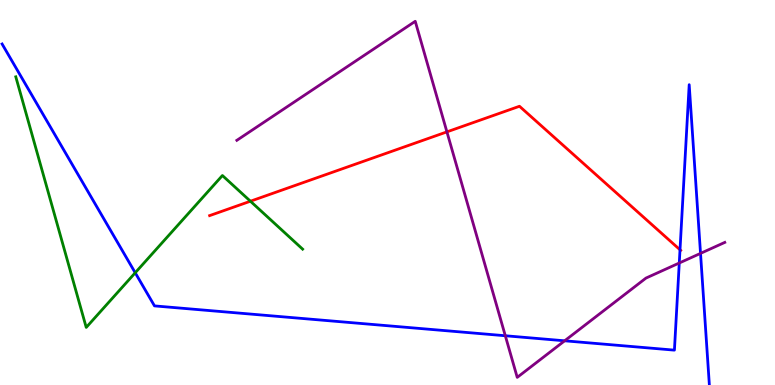[{'lines': ['blue', 'red'], 'intersections': [{'x': 8.77, 'y': 3.51}]}, {'lines': ['green', 'red'], 'intersections': [{'x': 3.23, 'y': 4.77}]}, {'lines': ['purple', 'red'], 'intersections': [{'x': 5.77, 'y': 6.57}]}, {'lines': ['blue', 'green'], 'intersections': [{'x': 1.74, 'y': 2.92}]}, {'lines': ['blue', 'purple'], 'intersections': [{'x': 6.52, 'y': 1.28}, {'x': 7.29, 'y': 1.15}, {'x': 8.76, 'y': 3.17}, {'x': 9.04, 'y': 3.42}]}, {'lines': ['green', 'purple'], 'intersections': []}]